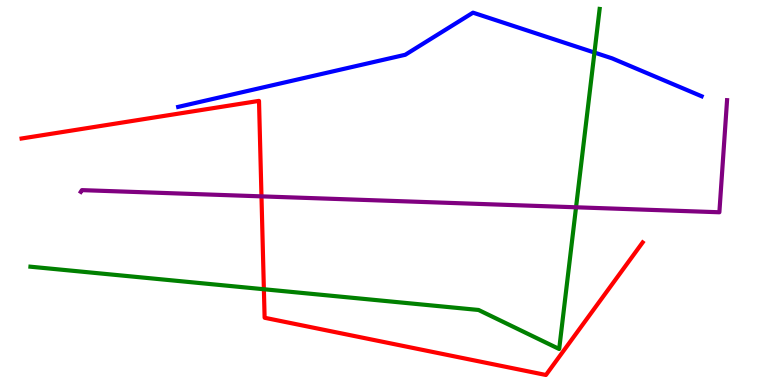[{'lines': ['blue', 'red'], 'intersections': []}, {'lines': ['green', 'red'], 'intersections': [{'x': 3.4, 'y': 2.49}]}, {'lines': ['purple', 'red'], 'intersections': [{'x': 3.37, 'y': 4.9}]}, {'lines': ['blue', 'green'], 'intersections': [{'x': 7.67, 'y': 8.63}]}, {'lines': ['blue', 'purple'], 'intersections': []}, {'lines': ['green', 'purple'], 'intersections': [{'x': 7.43, 'y': 4.62}]}]